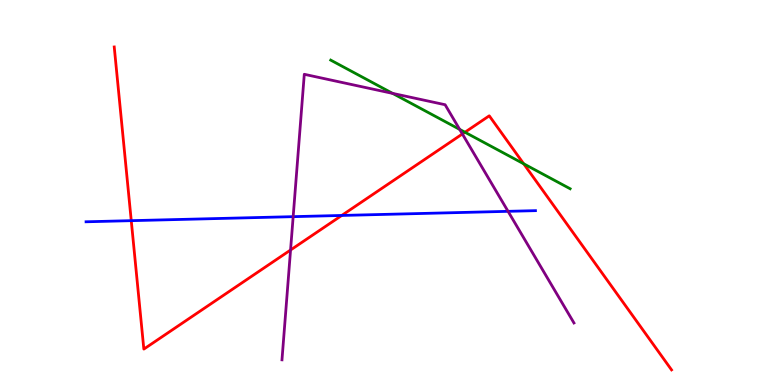[{'lines': ['blue', 'red'], 'intersections': [{'x': 1.69, 'y': 4.27}, {'x': 4.41, 'y': 4.4}]}, {'lines': ['green', 'red'], 'intersections': [{'x': 6.0, 'y': 6.57}, {'x': 6.76, 'y': 5.75}]}, {'lines': ['purple', 'red'], 'intersections': [{'x': 3.75, 'y': 3.51}, {'x': 5.97, 'y': 6.52}]}, {'lines': ['blue', 'green'], 'intersections': []}, {'lines': ['blue', 'purple'], 'intersections': [{'x': 3.78, 'y': 4.37}, {'x': 6.56, 'y': 4.51}]}, {'lines': ['green', 'purple'], 'intersections': [{'x': 5.07, 'y': 7.57}, {'x': 5.93, 'y': 6.64}]}]